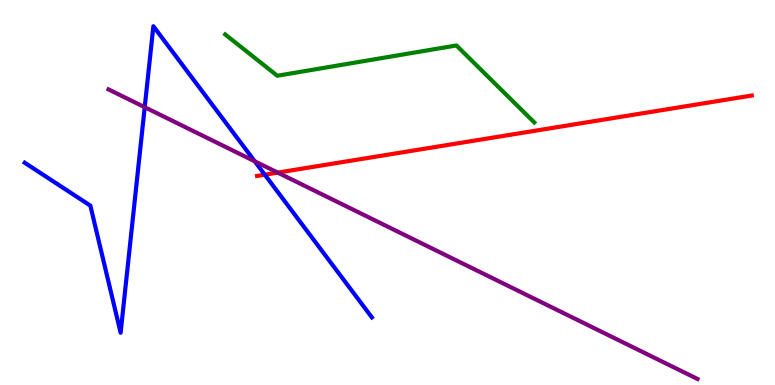[{'lines': ['blue', 'red'], 'intersections': [{'x': 3.42, 'y': 5.46}]}, {'lines': ['green', 'red'], 'intersections': []}, {'lines': ['purple', 'red'], 'intersections': [{'x': 3.58, 'y': 5.52}]}, {'lines': ['blue', 'green'], 'intersections': []}, {'lines': ['blue', 'purple'], 'intersections': [{'x': 1.87, 'y': 7.22}, {'x': 3.29, 'y': 5.81}]}, {'lines': ['green', 'purple'], 'intersections': []}]